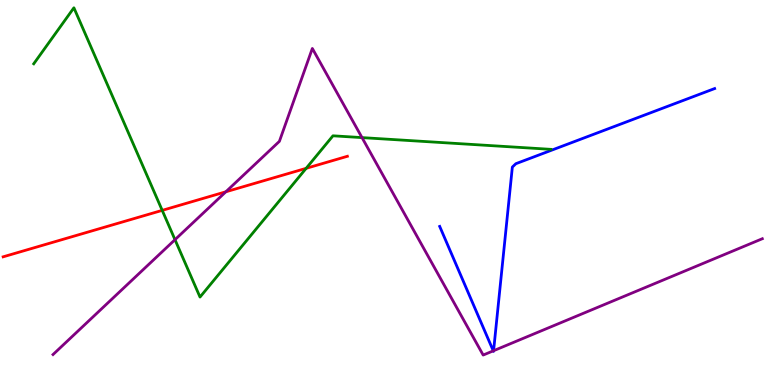[{'lines': ['blue', 'red'], 'intersections': []}, {'lines': ['green', 'red'], 'intersections': [{'x': 2.09, 'y': 4.54}, {'x': 3.95, 'y': 5.63}]}, {'lines': ['purple', 'red'], 'intersections': [{'x': 2.91, 'y': 5.02}]}, {'lines': ['blue', 'green'], 'intersections': []}, {'lines': ['blue', 'purple'], 'intersections': [{'x': 6.36, 'y': 0.887}, {'x': 6.37, 'y': 0.891}]}, {'lines': ['green', 'purple'], 'intersections': [{'x': 2.26, 'y': 3.77}, {'x': 4.67, 'y': 6.43}]}]